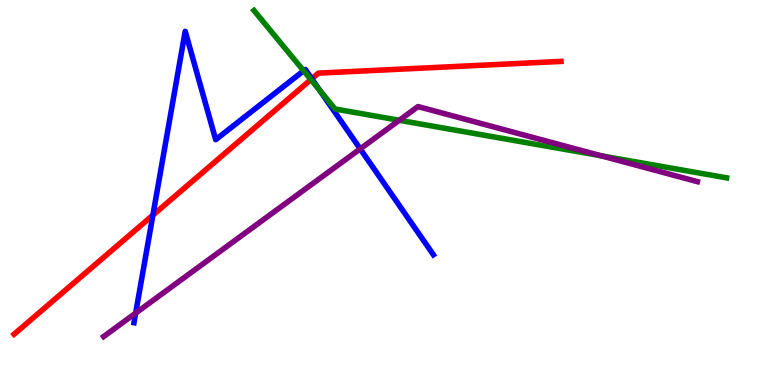[{'lines': ['blue', 'red'], 'intersections': [{'x': 1.97, 'y': 4.41}, {'x': 4.02, 'y': 7.95}]}, {'lines': ['green', 'red'], 'intersections': [{'x': 4.01, 'y': 7.93}]}, {'lines': ['purple', 'red'], 'intersections': []}, {'lines': ['blue', 'green'], 'intersections': [{'x': 3.92, 'y': 8.16}, {'x': 4.13, 'y': 7.65}]}, {'lines': ['blue', 'purple'], 'intersections': [{'x': 1.75, 'y': 1.87}, {'x': 4.65, 'y': 6.13}]}, {'lines': ['green', 'purple'], 'intersections': [{'x': 5.15, 'y': 6.88}, {'x': 7.76, 'y': 5.95}]}]